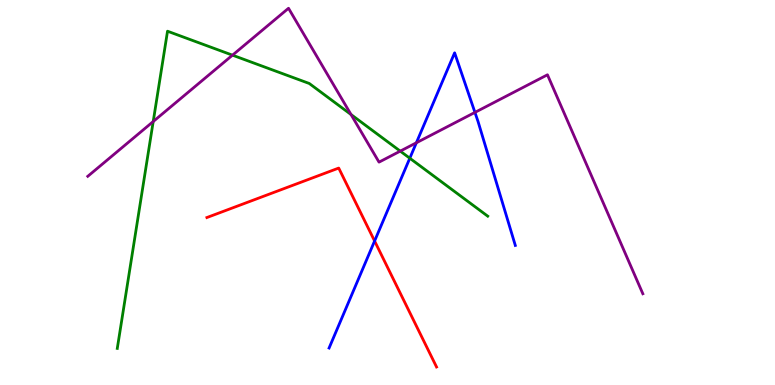[{'lines': ['blue', 'red'], 'intersections': [{'x': 4.83, 'y': 3.74}]}, {'lines': ['green', 'red'], 'intersections': []}, {'lines': ['purple', 'red'], 'intersections': []}, {'lines': ['blue', 'green'], 'intersections': [{'x': 5.29, 'y': 5.89}]}, {'lines': ['blue', 'purple'], 'intersections': [{'x': 5.37, 'y': 6.29}, {'x': 6.13, 'y': 7.08}]}, {'lines': ['green', 'purple'], 'intersections': [{'x': 1.98, 'y': 6.84}, {'x': 3.0, 'y': 8.57}, {'x': 4.53, 'y': 7.03}, {'x': 5.16, 'y': 6.07}]}]